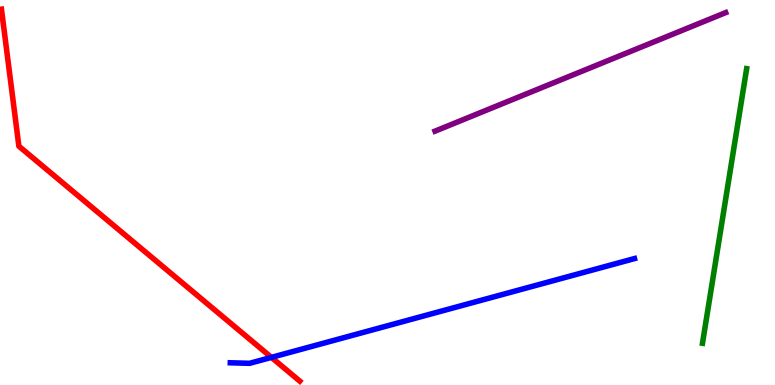[{'lines': ['blue', 'red'], 'intersections': [{'x': 3.5, 'y': 0.717}]}, {'lines': ['green', 'red'], 'intersections': []}, {'lines': ['purple', 'red'], 'intersections': []}, {'lines': ['blue', 'green'], 'intersections': []}, {'lines': ['blue', 'purple'], 'intersections': []}, {'lines': ['green', 'purple'], 'intersections': []}]